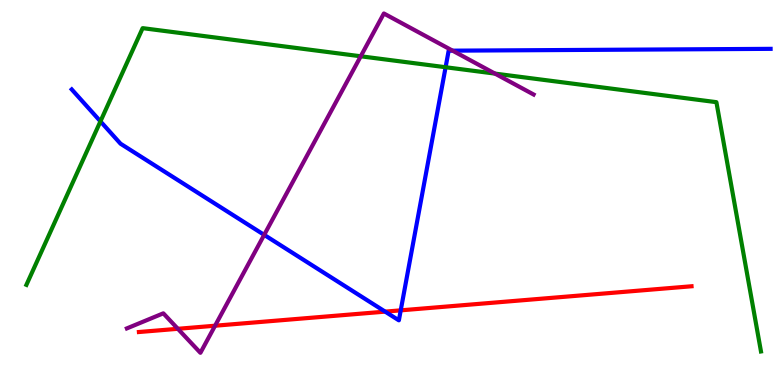[{'lines': ['blue', 'red'], 'intersections': [{'x': 4.97, 'y': 1.91}, {'x': 5.17, 'y': 1.94}]}, {'lines': ['green', 'red'], 'intersections': []}, {'lines': ['purple', 'red'], 'intersections': [{'x': 2.29, 'y': 1.46}, {'x': 2.78, 'y': 1.54}]}, {'lines': ['blue', 'green'], 'intersections': [{'x': 1.3, 'y': 6.85}, {'x': 5.75, 'y': 8.25}]}, {'lines': ['blue', 'purple'], 'intersections': [{'x': 3.41, 'y': 3.9}, {'x': 5.84, 'y': 8.68}]}, {'lines': ['green', 'purple'], 'intersections': [{'x': 4.65, 'y': 8.54}, {'x': 6.39, 'y': 8.09}]}]